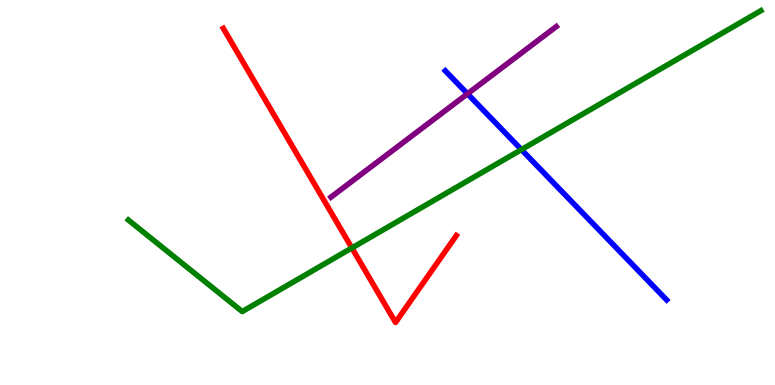[{'lines': ['blue', 'red'], 'intersections': []}, {'lines': ['green', 'red'], 'intersections': [{'x': 4.54, 'y': 3.56}]}, {'lines': ['purple', 'red'], 'intersections': []}, {'lines': ['blue', 'green'], 'intersections': [{'x': 6.73, 'y': 6.11}]}, {'lines': ['blue', 'purple'], 'intersections': [{'x': 6.03, 'y': 7.56}]}, {'lines': ['green', 'purple'], 'intersections': []}]